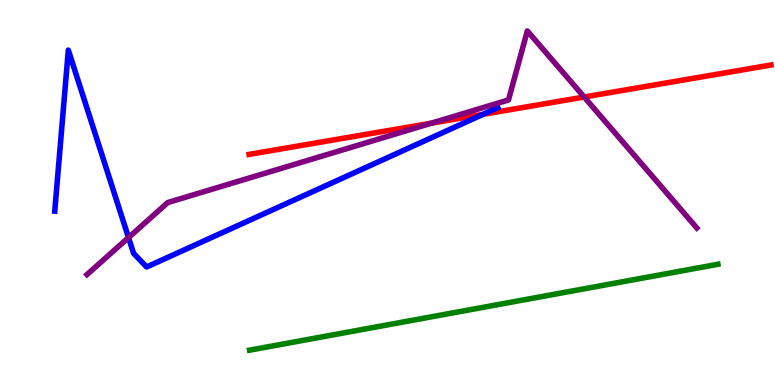[{'lines': ['blue', 'red'], 'intersections': [{'x': 6.23, 'y': 7.03}]}, {'lines': ['green', 'red'], 'intersections': []}, {'lines': ['purple', 'red'], 'intersections': [{'x': 5.57, 'y': 6.8}, {'x': 7.54, 'y': 7.48}]}, {'lines': ['blue', 'green'], 'intersections': []}, {'lines': ['blue', 'purple'], 'intersections': [{'x': 1.66, 'y': 3.83}]}, {'lines': ['green', 'purple'], 'intersections': []}]